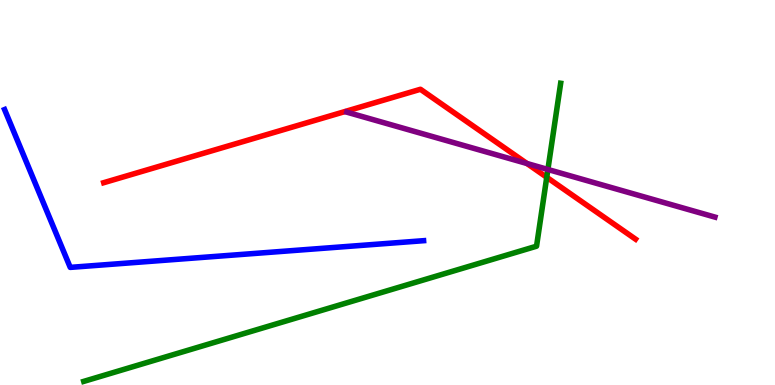[{'lines': ['blue', 'red'], 'intersections': []}, {'lines': ['green', 'red'], 'intersections': [{'x': 7.05, 'y': 5.4}]}, {'lines': ['purple', 'red'], 'intersections': [{'x': 6.8, 'y': 5.75}]}, {'lines': ['blue', 'green'], 'intersections': []}, {'lines': ['blue', 'purple'], 'intersections': []}, {'lines': ['green', 'purple'], 'intersections': [{'x': 7.07, 'y': 5.6}]}]